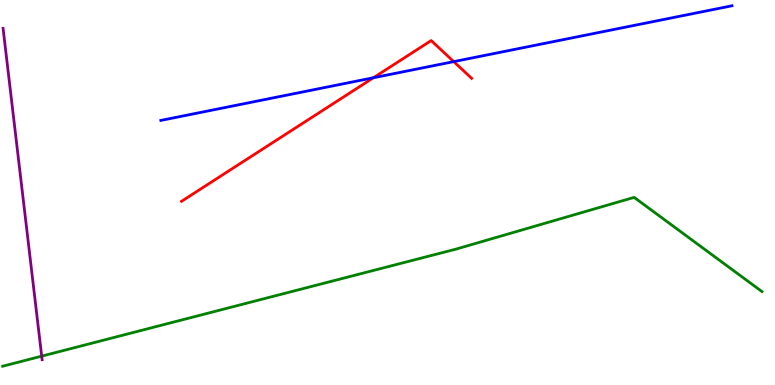[{'lines': ['blue', 'red'], 'intersections': [{'x': 4.82, 'y': 7.98}, {'x': 5.85, 'y': 8.4}]}, {'lines': ['green', 'red'], 'intersections': []}, {'lines': ['purple', 'red'], 'intersections': []}, {'lines': ['blue', 'green'], 'intersections': []}, {'lines': ['blue', 'purple'], 'intersections': []}, {'lines': ['green', 'purple'], 'intersections': [{'x': 0.538, 'y': 0.749}]}]